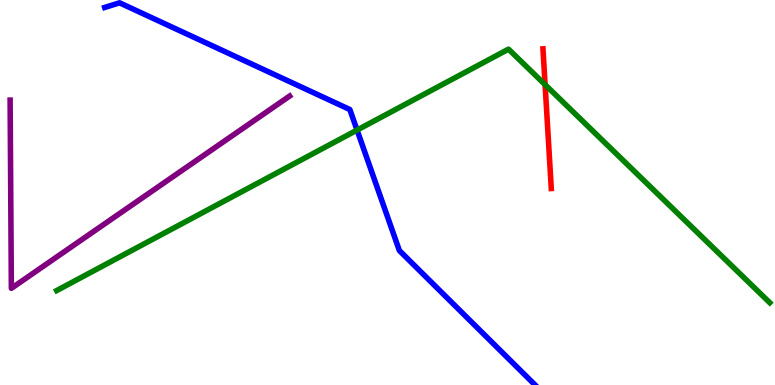[{'lines': ['blue', 'red'], 'intersections': []}, {'lines': ['green', 'red'], 'intersections': [{'x': 7.03, 'y': 7.8}]}, {'lines': ['purple', 'red'], 'intersections': []}, {'lines': ['blue', 'green'], 'intersections': [{'x': 4.61, 'y': 6.62}]}, {'lines': ['blue', 'purple'], 'intersections': []}, {'lines': ['green', 'purple'], 'intersections': []}]